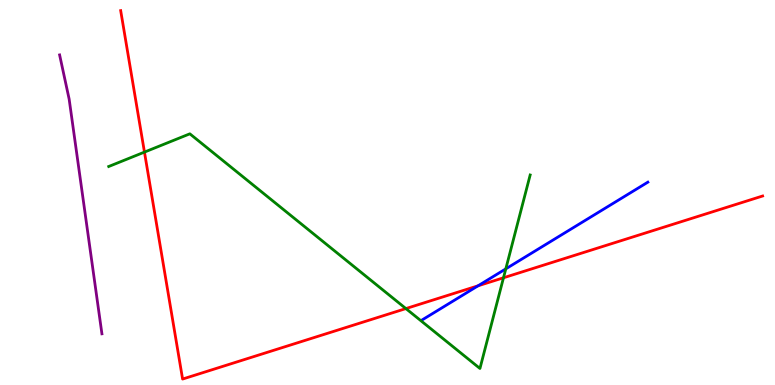[{'lines': ['blue', 'red'], 'intersections': [{'x': 6.17, 'y': 2.58}]}, {'lines': ['green', 'red'], 'intersections': [{'x': 1.86, 'y': 6.05}, {'x': 5.24, 'y': 1.98}, {'x': 6.5, 'y': 2.78}]}, {'lines': ['purple', 'red'], 'intersections': []}, {'lines': ['blue', 'green'], 'intersections': [{'x': 6.53, 'y': 3.02}]}, {'lines': ['blue', 'purple'], 'intersections': []}, {'lines': ['green', 'purple'], 'intersections': []}]